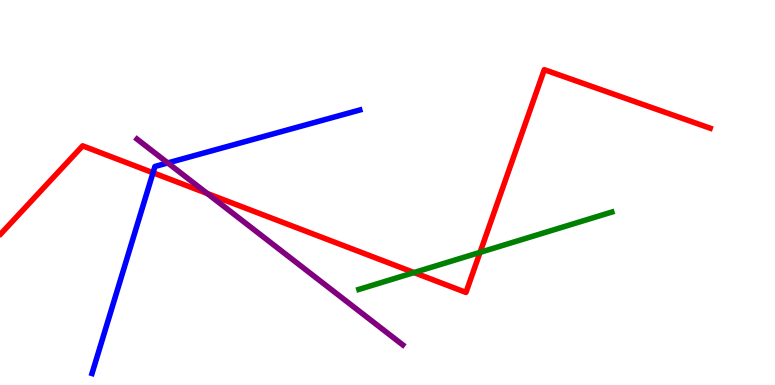[{'lines': ['blue', 'red'], 'intersections': [{'x': 1.97, 'y': 5.51}]}, {'lines': ['green', 'red'], 'intersections': [{'x': 5.34, 'y': 2.92}, {'x': 6.19, 'y': 3.44}]}, {'lines': ['purple', 'red'], 'intersections': [{'x': 2.67, 'y': 4.97}]}, {'lines': ['blue', 'green'], 'intersections': []}, {'lines': ['blue', 'purple'], 'intersections': [{'x': 2.16, 'y': 5.77}]}, {'lines': ['green', 'purple'], 'intersections': []}]